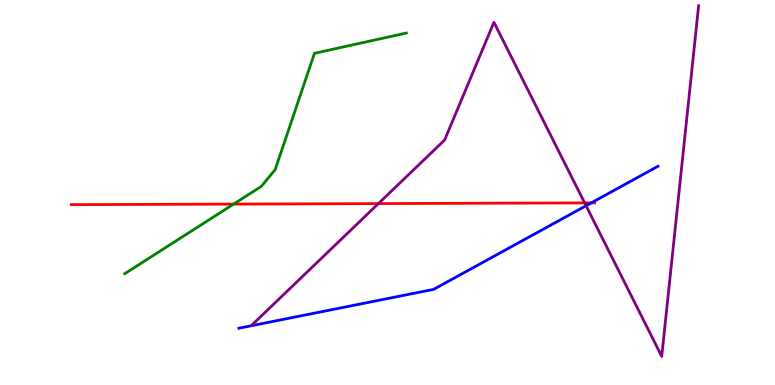[{'lines': ['blue', 'red'], 'intersections': [{'x': 7.63, 'y': 4.73}]}, {'lines': ['green', 'red'], 'intersections': [{'x': 3.01, 'y': 4.7}]}, {'lines': ['purple', 'red'], 'intersections': [{'x': 4.88, 'y': 4.71}, {'x': 7.54, 'y': 4.73}]}, {'lines': ['blue', 'green'], 'intersections': []}, {'lines': ['blue', 'purple'], 'intersections': [{'x': 7.56, 'y': 4.66}]}, {'lines': ['green', 'purple'], 'intersections': []}]